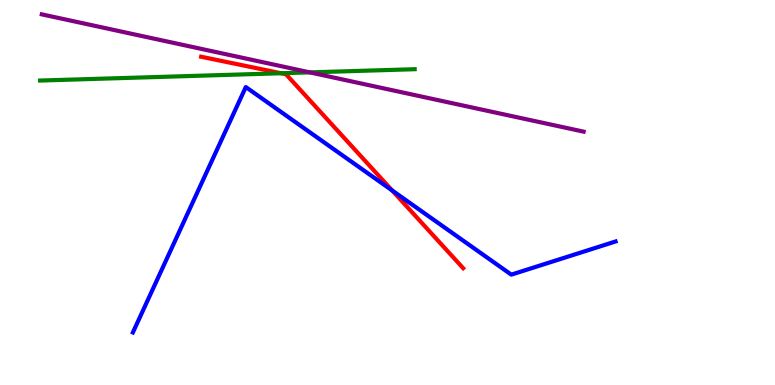[{'lines': ['blue', 'red'], 'intersections': [{'x': 5.06, 'y': 5.05}]}, {'lines': ['green', 'red'], 'intersections': [{'x': 3.63, 'y': 8.1}]}, {'lines': ['purple', 'red'], 'intersections': []}, {'lines': ['blue', 'green'], 'intersections': []}, {'lines': ['blue', 'purple'], 'intersections': []}, {'lines': ['green', 'purple'], 'intersections': [{'x': 4.0, 'y': 8.12}]}]